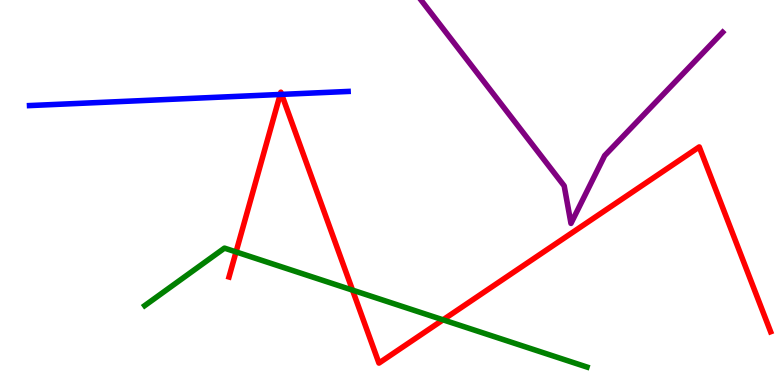[{'lines': ['blue', 'red'], 'intersections': [{'x': 3.62, 'y': 7.55}, {'x': 3.63, 'y': 7.55}]}, {'lines': ['green', 'red'], 'intersections': [{'x': 3.05, 'y': 3.46}, {'x': 4.55, 'y': 2.46}, {'x': 5.72, 'y': 1.69}]}, {'lines': ['purple', 'red'], 'intersections': []}, {'lines': ['blue', 'green'], 'intersections': []}, {'lines': ['blue', 'purple'], 'intersections': []}, {'lines': ['green', 'purple'], 'intersections': []}]